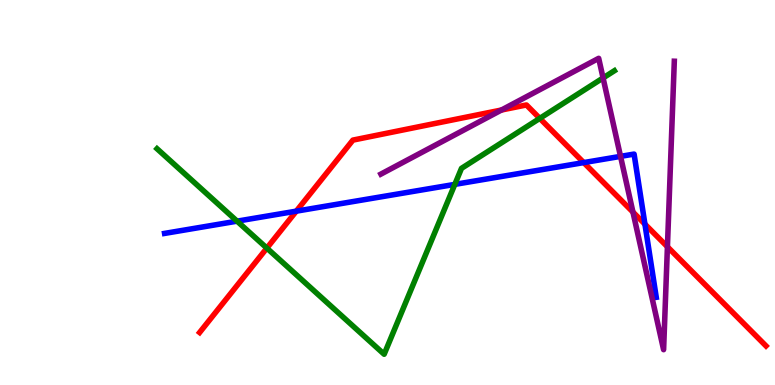[{'lines': ['blue', 'red'], 'intersections': [{'x': 3.82, 'y': 4.52}, {'x': 7.53, 'y': 5.78}, {'x': 8.32, 'y': 4.18}]}, {'lines': ['green', 'red'], 'intersections': [{'x': 3.44, 'y': 3.56}, {'x': 6.96, 'y': 6.93}]}, {'lines': ['purple', 'red'], 'intersections': [{'x': 6.47, 'y': 7.14}, {'x': 8.17, 'y': 4.49}, {'x': 8.61, 'y': 3.59}]}, {'lines': ['blue', 'green'], 'intersections': [{'x': 3.06, 'y': 4.26}, {'x': 5.87, 'y': 5.21}]}, {'lines': ['blue', 'purple'], 'intersections': [{'x': 8.01, 'y': 5.94}]}, {'lines': ['green', 'purple'], 'intersections': [{'x': 7.78, 'y': 7.97}]}]